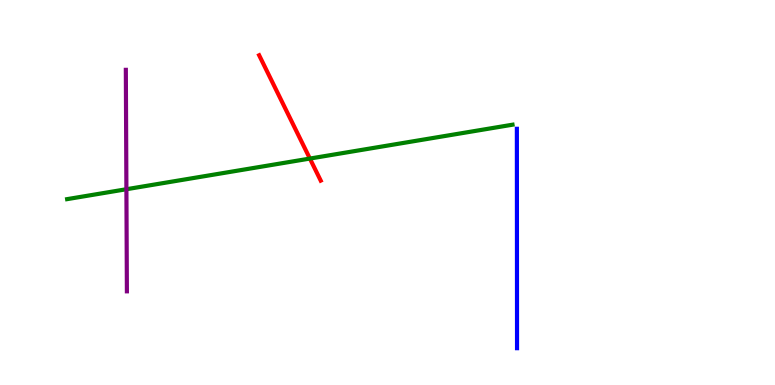[{'lines': ['blue', 'red'], 'intersections': []}, {'lines': ['green', 'red'], 'intersections': [{'x': 4.0, 'y': 5.88}]}, {'lines': ['purple', 'red'], 'intersections': []}, {'lines': ['blue', 'green'], 'intersections': []}, {'lines': ['blue', 'purple'], 'intersections': []}, {'lines': ['green', 'purple'], 'intersections': [{'x': 1.63, 'y': 5.08}]}]